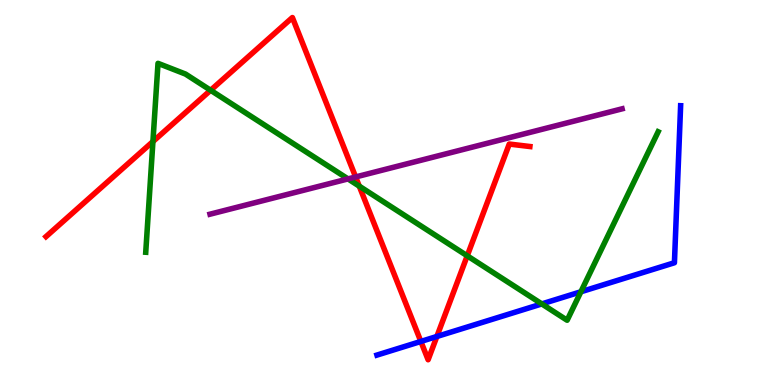[{'lines': ['blue', 'red'], 'intersections': [{'x': 5.43, 'y': 1.13}, {'x': 5.64, 'y': 1.26}]}, {'lines': ['green', 'red'], 'intersections': [{'x': 1.97, 'y': 6.32}, {'x': 2.72, 'y': 7.66}, {'x': 4.64, 'y': 5.16}, {'x': 6.03, 'y': 3.36}]}, {'lines': ['purple', 'red'], 'intersections': [{'x': 4.59, 'y': 5.4}]}, {'lines': ['blue', 'green'], 'intersections': [{'x': 6.99, 'y': 2.11}, {'x': 7.5, 'y': 2.42}]}, {'lines': ['blue', 'purple'], 'intersections': []}, {'lines': ['green', 'purple'], 'intersections': [{'x': 4.49, 'y': 5.35}]}]